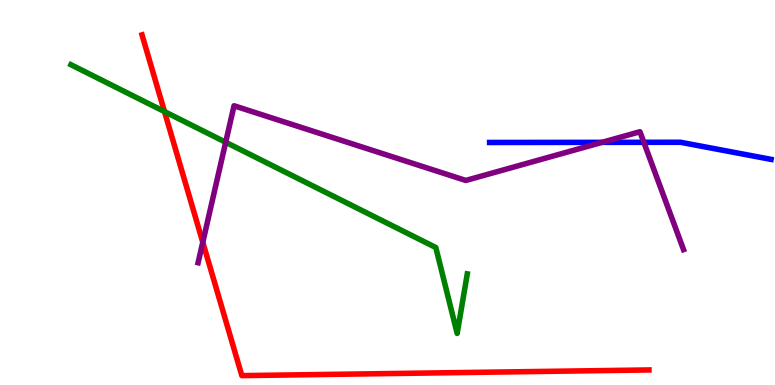[{'lines': ['blue', 'red'], 'intersections': []}, {'lines': ['green', 'red'], 'intersections': [{'x': 2.12, 'y': 7.1}]}, {'lines': ['purple', 'red'], 'intersections': [{'x': 2.62, 'y': 3.71}]}, {'lines': ['blue', 'green'], 'intersections': []}, {'lines': ['blue', 'purple'], 'intersections': [{'x': 7.77, 'y': 6.3}, {'x': 8.31, 'y': 6.3}]}, {'lines': ['green', 'purple'], 'intersections': [{'x': 2.91, 'y': 6.31}]}]